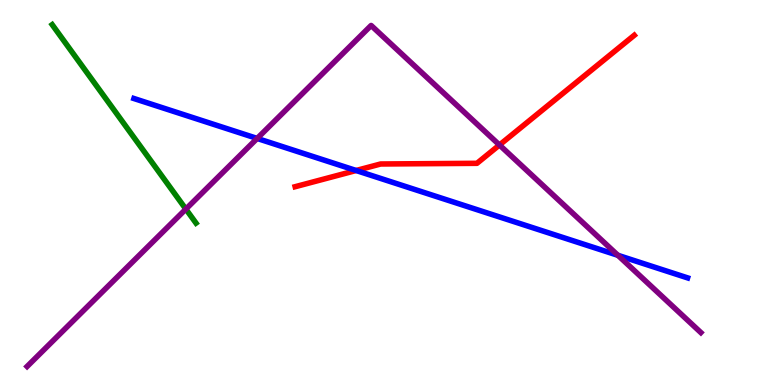[{'lines': ['blue', 'red'], 'intersections': [{'x': 4.6, 'y': 5.57}]}, {'lines': ['green', 'red'], 'intersections': []}, {'lines': ['purple', 'red'], 'intersections': [{'x': 6.44, 'y': 6.23}]}, {'lines': ['blue', 'green'], 'intersections': []}, {'lines': ['blue', 'purple'], 'intersections': [{'x': 3.32, 'y': 6.4}, {'x': 7.97, 'y': 3.37}]}, {'lines': ['green', 'purple'], 'intersections': [{'x': 2.4, 'y': 4.57}]}]